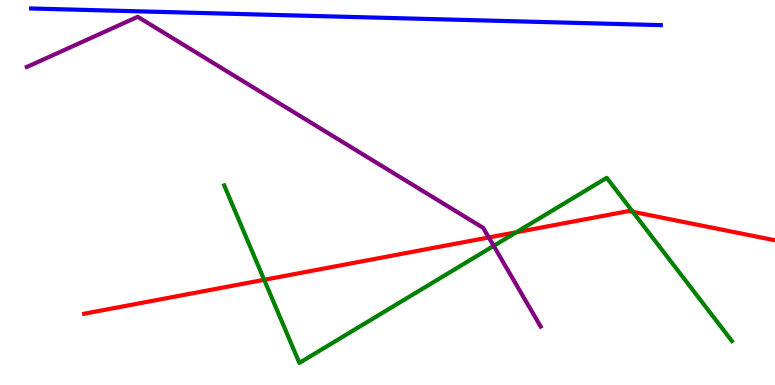[{'lines': ['blue', 'red'], 'intersections': []}, {'lines': ['green', 'red'], 'intersections': [{'x': 3.41, 'y': 2.73}, {'x': 6.66, 'y': 3.97}, {'x': 8.17, 'y': 4.5}]}, {'lines': ['purple', 'red'], 'intersections': [{'x': 6.31, 'y': 3.83}]}, {'lines': ['blue', 'green'], 'intersections': []}, {'lines': ['blue', 'purple'], 'intersections': []}, {'lines': ['green', 'purple'], 'intersections': [{'x': 6.37, 'y': 3.61}]}]